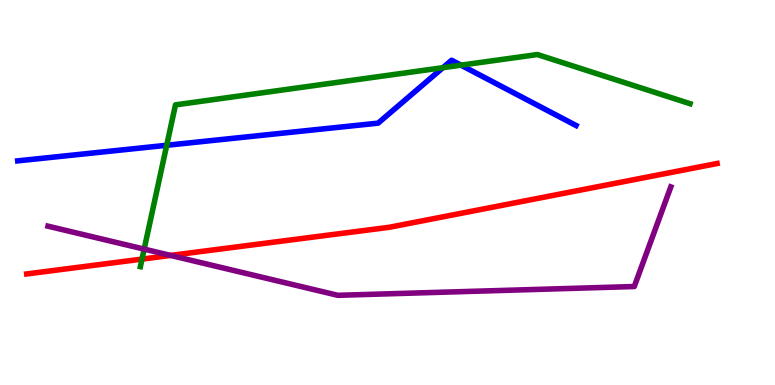[{'lines': ['blue', 'red'], 'intersections': []}, {'lines': ['green', 'red'], 'intersections': [{'x': 1.83, 'y': 3.27}]}, {'lines': ['purple', 'red'], 'intersections': [{'x': 2.2, 'y': 3.37}]}, {'lines': ['blue', 'green'], 'intersections': [{'x': 2.15, 'y': 6.23}, {'x': 5.72, 'y': 8.24}, {'x': 5.95, 'y': 8.31}]}, {'lines': ['blue', 'purple'], 'intersections': []}, {'lines': ['green', 'purple'], 'intersections': [{'x': 1.86, 'y': 3.53}]}]